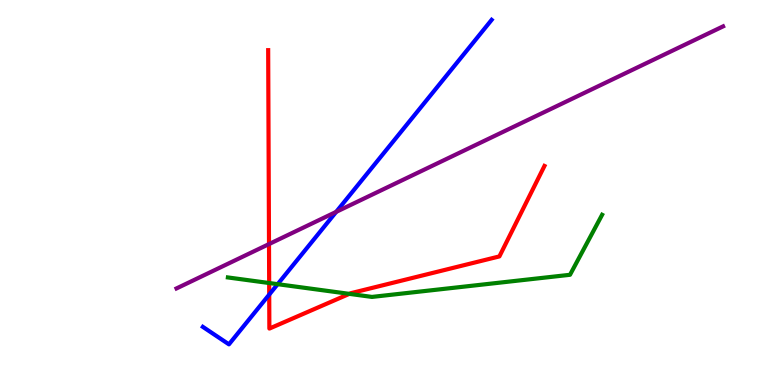[{'lines': ['blue', 'red'], 'intersections': [{'x': 3.47, 'y': 2.35}]}, {'lines': ['green', 'red'], 'intersections': [{'x': 3.47, 'y': 2.65}, {'x': 4.51, 'y': 2.37}]}, {'lines': ['purple', 'red'], 'intersections': [{'x': 3.47, 'y': 3.66}]}, {'lines': ['blue', 'green'], 'intersections': [{'x': 3.58, 'y': 2.62}]}, {'lines': ['blue', 'purple'], 'intersections': [{'x': 4.34, 'y': 4.5}]}, {'lines': ['green', 'purple'], 'intersections': []}]